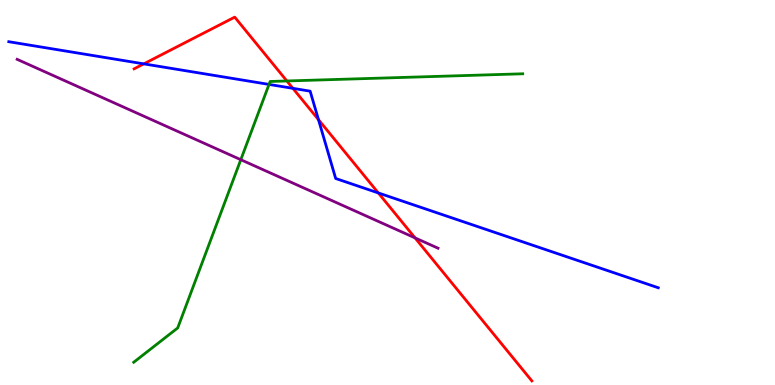[{'lines': ['blue', 'red'], 'intersections': [{'x': 1.86, 'y': 8.34}, {'x': 3.78, 'y': 7.71}, {'x': 4.11, 'y': 6.89}, {'x': 4.88, 'y': 4.99}]}, {'lines': ['green', 'red'], 'intersections': [{'x': 3.7, 'y': 7.9}]}, {'lines': ['purple', 'red'], 'intersections': [{'x': 5.36, 'y': 3.82}]}, {'lines': ['blue', 'green'], 'intersections': [{'x': 3.47, 'y': 7.81}]}, {'lines': ['blue', 'purple'], 'intersections': []}, {'lines': ['green', 'purple'], 'intersections': [{'x': 3.11, 'y': 5.85}]}]